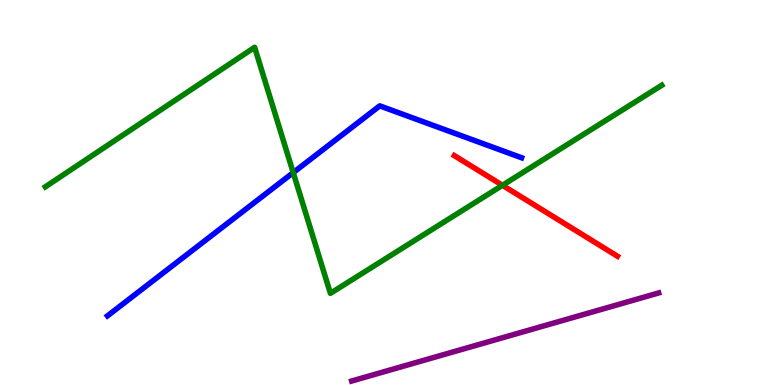[{'lines': ['blue', 'red'], 'intersections': []}, {'lines': ['green', 'red'], 'intersections': [{'x': 6.48, 'y': 5.19}]}, {'lines': ['purple', 'red'], 'intersections': []}, {'lines': ['blue', 'green'], 'intersections': [{'x': 3.78, 'y': 5.52}]}, {'lines': ['blue', 'purple'], 'intersections': []}, {'lines': ['green', 'purple'], 'intersections': []}]